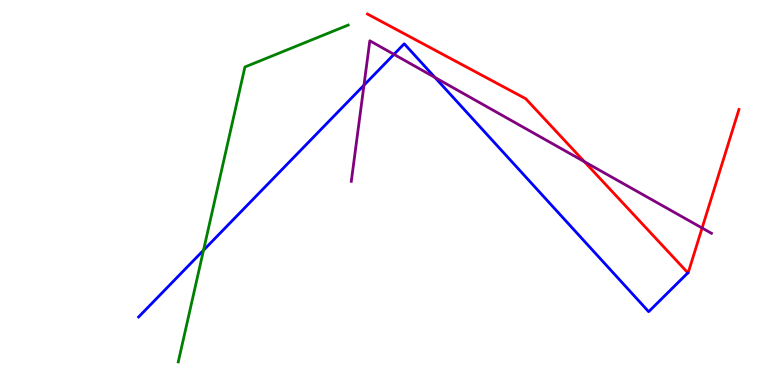[{'lines': ['blue', 'red'], 'intersections': []}, {'lines': ['green', 'red'], 'intersections': []}, {'lines': ['purple', 'red'], 'intersections': [{'x': 7.54, 'y': 5.8}, {'x': 9.06, 'y': 4.08}]}, {'lines': ['blue', 'green'], 'intersections': [{'x': 2.63, 'y': 3.5}]}, {'lines': ['blue', 'purple'], 'intersections': [{'x': 4.7, 'y': 7.79}, {'x': 5.08, 'y': 8.59}, {'x': 5.61, 'y': 7.99}]}, {'lines': ['green', 'purple'], 'intersections': []}]